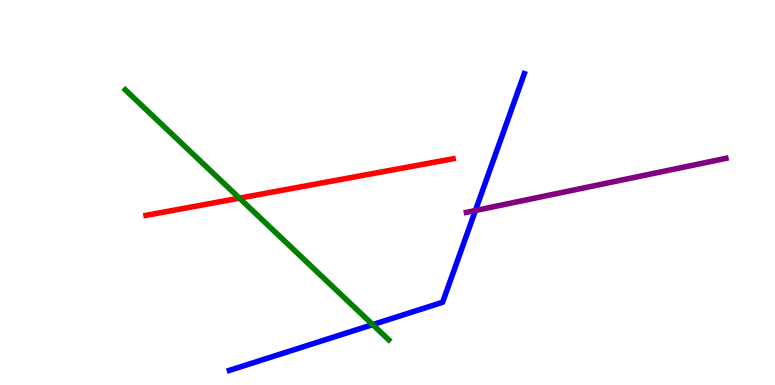[{'lines': ['blue', 'red'], 'intersections': []}, {'lines': ['green', 'red'], 'intersections': [{'x': 3.09, 'y': 4.85}]}, {'lines': ['purple', 'red'], 'intersections': []}, {'lines': ['blue', 'green'], 'intersections': [{'x': 4.81, 'y': 1.57}]}, {'lines': ['blue', 'purple'], 'intersections': [{'x': 6.13, 'y': 4.53}]}, {'lines': ['green', 'purple'], 'intersections': []}]